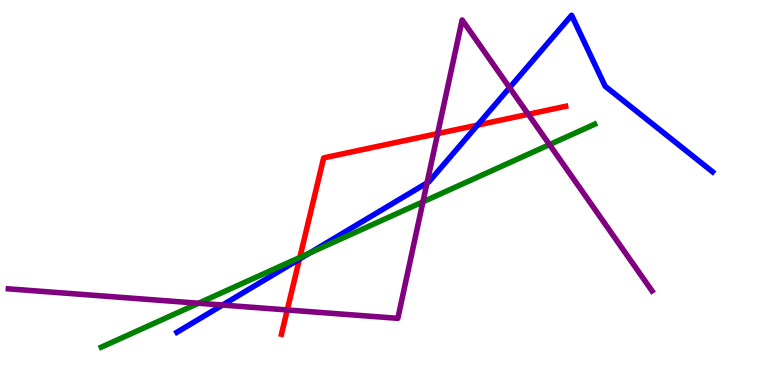[{'lines': ['blue', 'red'], 'intersections': [{'x': 3.86, 'y': 3.27}, {'x': 6.16, 'y': 6.75}]}, {'lines': ['green', 'red'], 'intersections': [{'x': 3.87, 'y': 3.31}]}, {'lines': ['purple', 'red'], 'intersections': [{'x': 3.71, 'y': 1.95}, {'x': 5.65, 'y': 6.53}, {'x': 6.82, 'y': 7.03}]}, {'lines': ['blue', 'green'], 'intersections': [{'x': 4.0, 'y': 3.43}]}, {'lines': ['blue', 'purple'], 'intersections': [{'x': 2.87, 'y': 2.08}, {'x': 5.51, 'y': 5.25}, {'x': 6.58, 'y': 7.72}]}, {'lines': ['green', 'purple'], 'intersections': [{'x': 2.56, 'y': 2.12}, {'x': 5.46, 'y': 4.76}, {'x': 7.09, 'y': 6.24}]}]